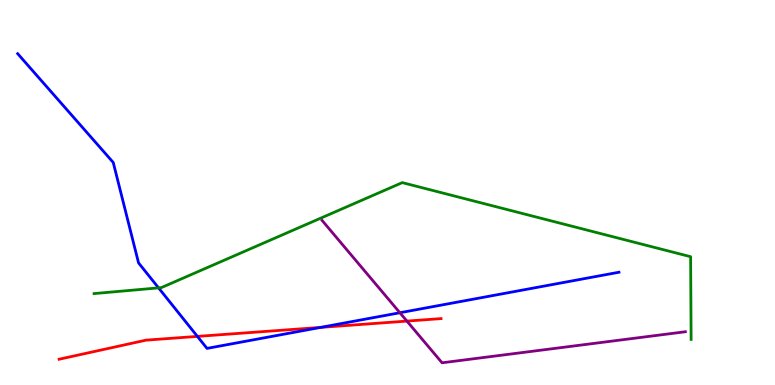[{'lines': ['blue', 'red'], 'intersections': [{'x': 2.55, 'y': 1.26}, {'x': 4.14, 'y': 1.5}]}, {'lines': ['green', 'red'], 'intersections': []}, {'lines': ['purple', 'red'], 'intersections': [{'x': 5.25, 'y': 1.66}]}, {'lines': ['blue', 'green'], 'intersections': [{'x': 2.05, 'y': 2.52}]}, {'lines': ['blue', 'purple'], 'intersections': [{'x': 5.16, 'y': 1.88}]}, {'lines': ['green', 'purple'], 'intersections': []}]